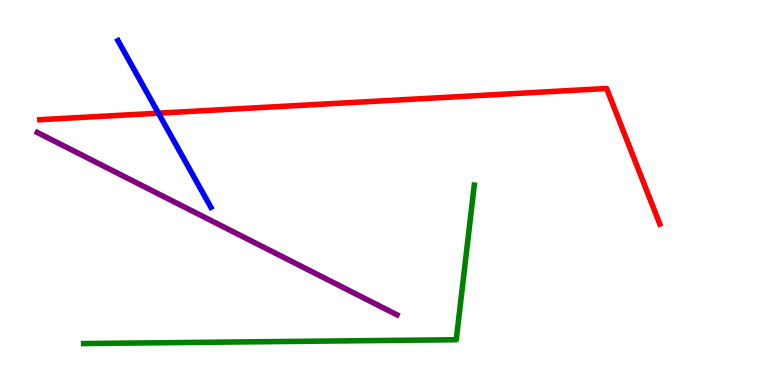[{'lines': ['blue', 'red'], 'intersections': [{'x': 2.04, 'y': 7.06}]}, {'lines': ['green', 'red'], 'intersections': []}, {'lines': ['purple', 'red'], 'intersections': []}, {'lines': ['blue', 'green'], 'intersections': []}, {'lines': ['blue', 'purple'], 'intersections': []}, {'lines': ['green', 'purple'], 'intersections': []}]